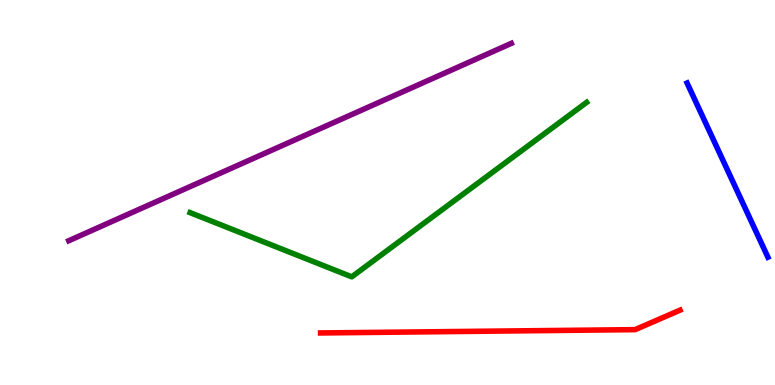[{'lines': ['blue', 'red'], 'intersections': []}, {'lines': ['green', 'red'], 'intersections': []}, {'lines': ['purple', 'red'], 'intersections': []}, {'lines': ['blue', 'green'], 'intersections': []}, {'lines': ['blue', 'purple'], 'intersections': []}, {'lines': ['green', 'purple'], 'intersections': []}]